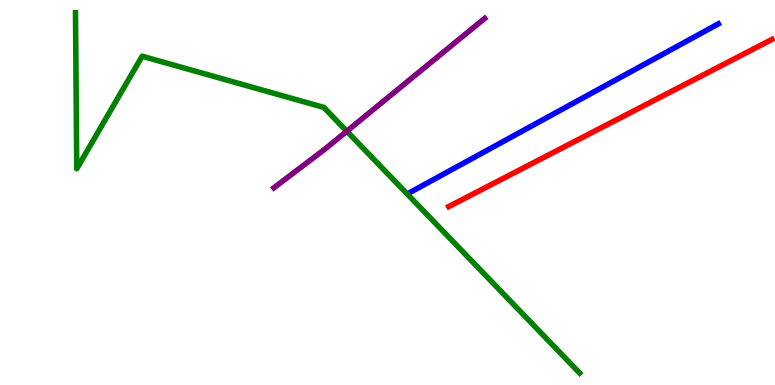[{'lines': ['blue', 'red'], 'intersections': []}, {'lines': ['green', 'red'], 'intersections': []}, {'lines': ['purple', 'red'], 'intersections': []}, {'lines': ['blue', 'green'], 'intersections': []}, {'lines': ['blue', 'purple'], 'intersections': []}, {'lines': ['green', 'purple'], 'intersections': [{'x': 4.47, 'y': 6.59}]}]